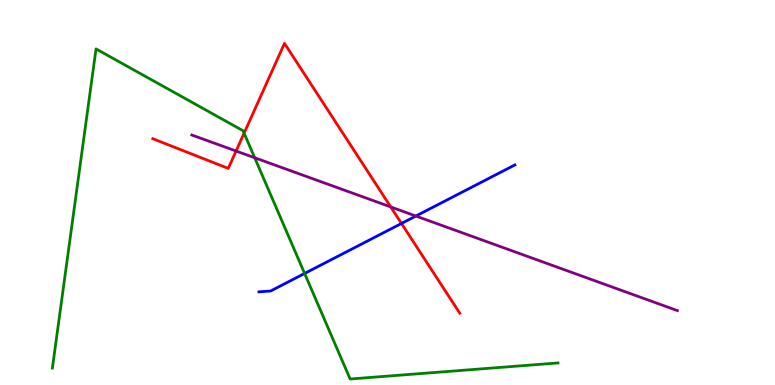[{'lines': ['blue', 'red'], 'intersections': [{'x': 5.18, 'y': 4.2}]}, {'lines': ['green', 'red'], 'intersections': [{'x': 3.15, 'y': 6.54}]}, {'lines': ['purple', 'red'], 'intersections': [{'x': 3.05, 'y': 6.08}, {'x': 5.04, 'y': 4.62}]}, {'lines': ['blue', 'green'], 'intersections': [{'x': 3.93, 'y': 2.9}]}, {'lines': ['blue', 'purple'], 'intersections': [{'x': 5.37, 'y': 4.39}]}, {'lines': ['green', 'purple'], 'intersections': [{'x': 3.29, 'y': 5.9}]}]